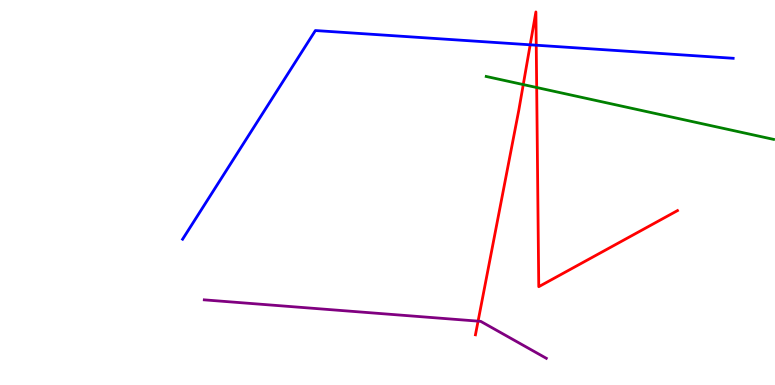[{'lines': ['blue', 'red'], 'intersections': [{'x': 6.84, 'y': 8.84}, {'x': 6.92, 'y': 8.83}]}, {'lines': ['green', 'red'], 'intersections': [{'x': 6.75, 'y': 7.8}, {'x': 6.92, 'y': 7.73}]}, {'lines': ['purple', 'red'], 'intersections': [{'x': 6.17, 'y': 1.66}]}, {'lines': ['blue', 'green'], 'intersections': []}, {'lines': ['blue', 'purple'], 'intersections': []}, {'lines': ['green', 'purple'], 'intersections': []}]